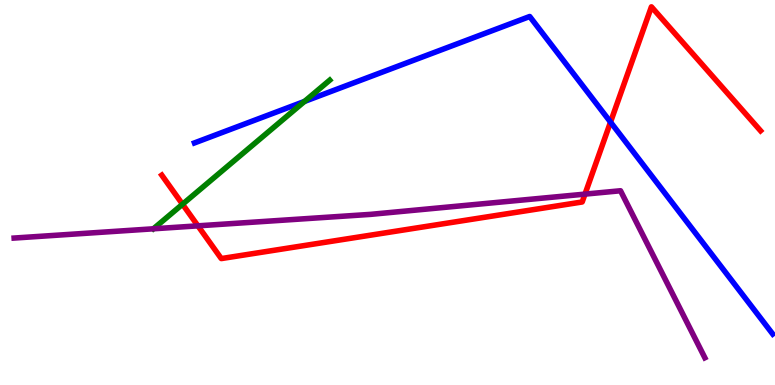[{'lines': ['blue', 'red'], 'intersections': [{'x': 7.88, 'y': 6.83}]}, {'lines': ['green', 'red'], 'intersections': [{'x': 2.36, 'y': 4.7}]}, {'lines': ['purple', 'red'], 'intersections': [{'x': 2.55, 'y': 4.13}, {'x': 7.55, 'y': 4.96}]}, {'lines': ['blue', 'green'], 'intersections': [{'x': 3.93, 'y': 7.37}]}, {'lines': ['blue', 'purple'], 'intersections': []}, {'lines': ['green', 'purple'], 'intersections': []}]